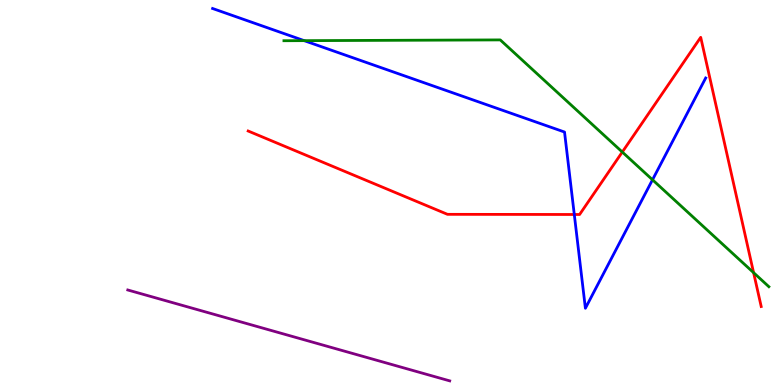[{'lines': ['blue', 'red'], 'intersections': [{'x': 7.41, 'y': 4.43}]}, {'lines': ['green', 'red'], 'intersections': [{'x': 8.03, 'y': 6.05}, {'x': 9.72, 'y': 2.92}]}, {'lines': ['purple', 'red'], 'intersections': []}, {'lines': ['blue', 'green'], 'intersections': [{'x': 3.93, 'y': 8.94}, {'x': 8.42, 'y': 5.33}]}, {'lines': ['blue', 'purple'], 'intersections': []}, {'lines': ['green', 'purple'], 'intersections': []}]